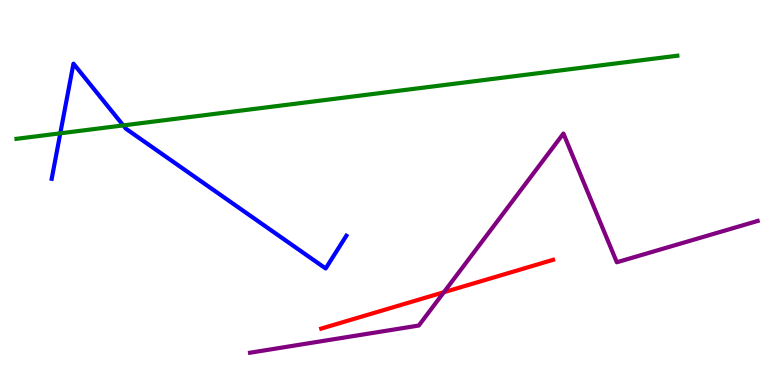[{'lines': ['blue', 'red'], 'intersections': []}, {'lines': ['green', 'red'], 'intersections': []}, {'lines': ['purple', 'red'], 'intersections': [{'x': 5.73, 'y': 2.41}]}, {'lines': ['blue', 'green'], 'intersections': [{'x': 0.778, 'y': 6.54}, {'x': 1.59, 'y': 6.74}]}, {'lines': ['blue', 'purple'], 'intersections': []}, {'lines': ['green', 'purple'], 'intersections': []}]